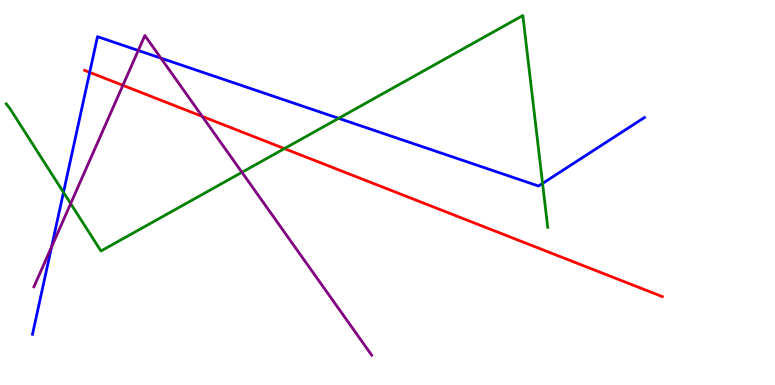[{'lines': ['blue', 'red'], 'intersections': [{'x': 1.16, 'y': 8.12}]}, {'lines': ['green', 'red'], 'intersections': [{'x': 3.67, 'y': 6.14}]}, {'lines': ['purple', 'red'], 'intersections': [{'x': 1.59, 'y': 7.78}, {'x': 2.61, 'y': 6.98}]}, {'lines': ['blue', 'green'], 'intersections': [{'x': 0.819, 'y': 5.0}, {'x': 4.37, 'y': 6.93}, {'x': 7.0, 'y': 5.24}]}, {'lines': ['blue', 'purple'], 'intersections': [{'x': 0.666, 'y': 3.59}, {'x': 1.78, 'y': 8.69}, {'x': 2.08, 'y': 8.49}]}, {'lines': ['green', 'purple'], 'intersections': [{'x': 0.912, 'y': 4.71}, {'x': 3.12, 'y': 5.52}]}]